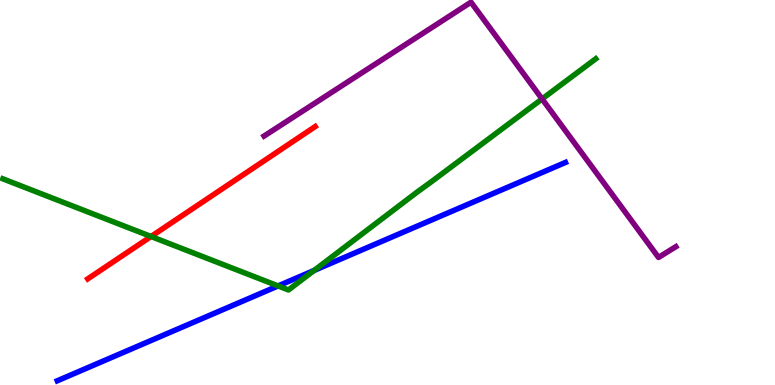[{'lines': ['blue', 'red'], 'intersections': []}, {'lines': ['green', 'red'], 'intersections': [{'x': 1.95, 'y': 3.86}]}, {'lines': ['purple', 'red'], 'intersections': []}, {'lines': ['blue', 'green'], 'intersections': [{'x': 3.59, 'y': 2.57}, {'x': 4.05, 'y': 2.98}]}, {'lines': ['blue', 'purple'], 'intersections': []}, {'lines': ['green', 'purple'], 'intersections': [{'x': 6.99, 'y': 7.43}]}]